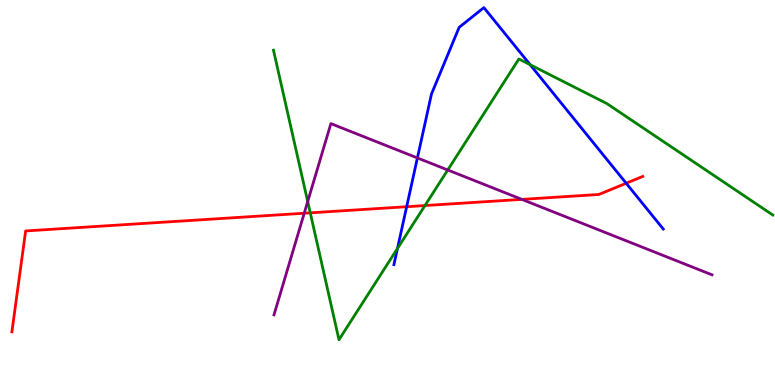[{'lines': ['blue', 'red'], 'intersections': [{'x': 5.25, 'y': 4.63}, {'x': 8.08, 'y': 5.24}]}, {'lines': ['green', 'red'], 'intersections': [{'x': 4.0, 'y': 4.47}, {'x': 5.48, 'y': 4.66}]}, {'lines': ['purple', 'red'], 'intersections': [{'x': 3.93, 'y': 4.46}, {'x': 6.73, 'y': 4.82}]}, {'lines': ['blue', 'green'], 'intersections': [{'x': 5.13, 'y': 3.55}, {'x': 6.84, 'y': 8.32}]}, {'lines': ['blue', 'purple'], 'intersections': [{'x': 5.39, 'y': 5.9}]}, {'lines': ['green', 'purple'], 'intersections': [{'x': 3.97, 'y': 4.77}, {'x': 5.78, 'y': 5.58}]}]